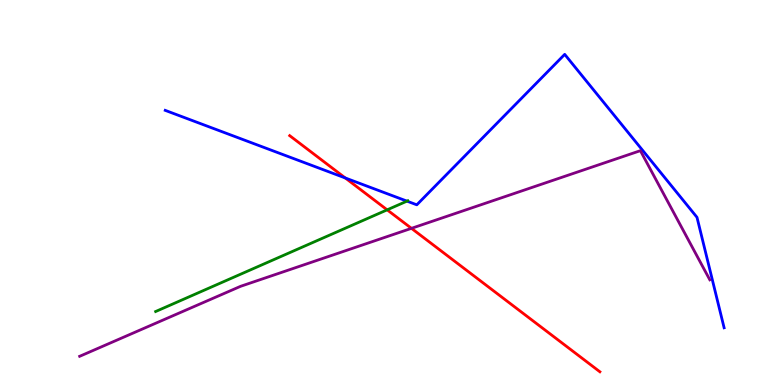[{'lines': ['blue', 'red'], 'intersections': [{'x': 4.46, 'y': 5.38}]}, {'lines': ['green', 'red'], 'intersections': [{'x': 5.0, 'y': 4.55}]}, {'lines': ['purple', 'red'], 'intersections': [{'x': 5.31, 'y': 4.07}]}, {'lines': ['blue', 'green'], 'intersections': [{'x': 5.25, 'y': 4.78}]}, {'lines': ['blue', 'purple'], 'intersections': []}, {'lines': ['green', 'purple'], 'intersections': []}]